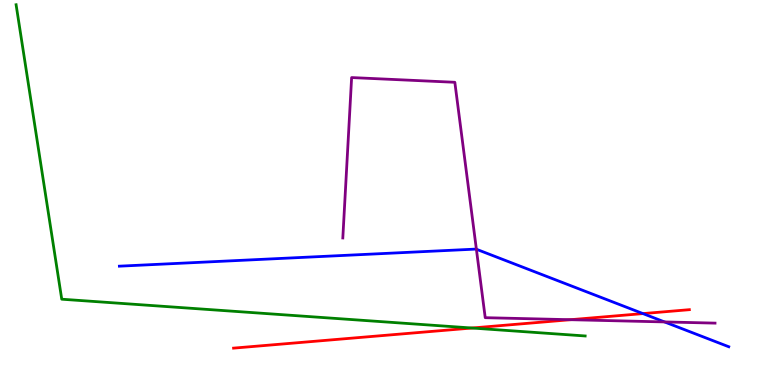[{'lines': ['blue', 'red'], 'intersections': [{'x': 8.3, 'y': 1.85}]}, {'lines': ['green', 'red'], 'intersections': [{'x': 6.09, 'y': 1.48}]}, {'lines': ['purple', 'red'], 'intersections': [{'x': 7.36, 'y': 1.7}]}, {'lines': ['blue', 'green'], 'intersections': []}, {'lines': ['blue', 'purple'], 'intersections': [{'x': 6.15, 'y': 3.53}, {'x': 8.57, 'y': 1.64}]}, {'lines': ['green', 'purple'], 'intersections': []}]